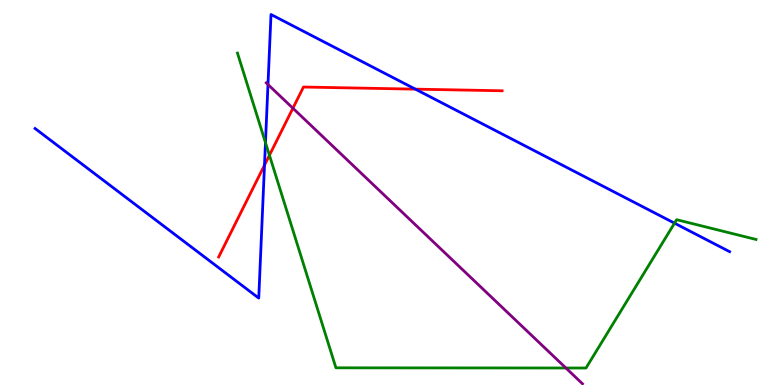[{'lines': ['blue', 'red'], 'intersections': [{'x': 3.41, 'y': 5.71}, {'x': 5.36, 'y': 7.68}]}, {'lines': ['green', 'red'], 'intersections': [{'x': 3.48, 'y': 5.97}]}, {'lines': ['purple', 'red'], 'intersections': [{'x': 3.78, 'y': 7.19}]}, {'lines': ['blue', 'green'], 'intersections': [{'x': 3.43, 'y': 6.3}, {'x': 8.7, 'y': 4.2}]}, {'lines': ['blue', 'purple'], 'intersections': [{'x': 3.46, 'y': 7.81}]}, {'lines': ['green', 'purple'], 'intersections': [{'x': 7.3, 'y': 0.442}]}]